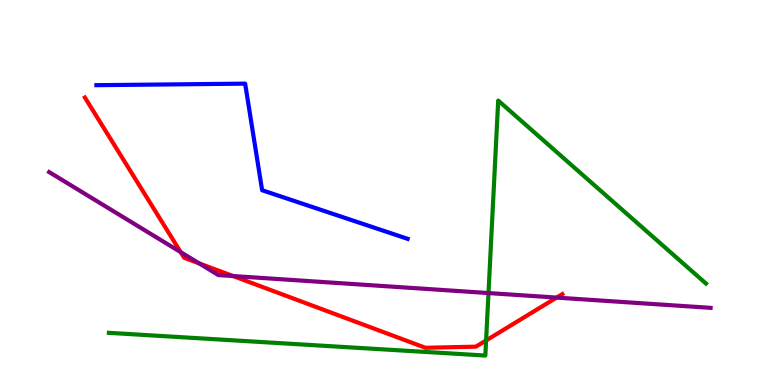[{'lines': ['blue', 'red'], 'intersections': []}, {'lines': ['green', 'red'], 'intersections': [{'x': 6.27, 'y': 1.16}]}, {'lines': ['purple', 'red'], 'intersections': [{'x': 2.33, 'y': 3.45}, {'x': 2.57, 'y': 3.16}, {'x': 3.01, 'y': 2.83}, {'x': 7.18, 'y': 2.27}]}, {'lines': ['blue', 'green'], 'intersections': []}, {'lines': ['blue', 'purple'], 'intersections': []}, {'lines': ['green', 'purple'], 'intersections': [{'x': 6.3, 'y': 2.39}]}]